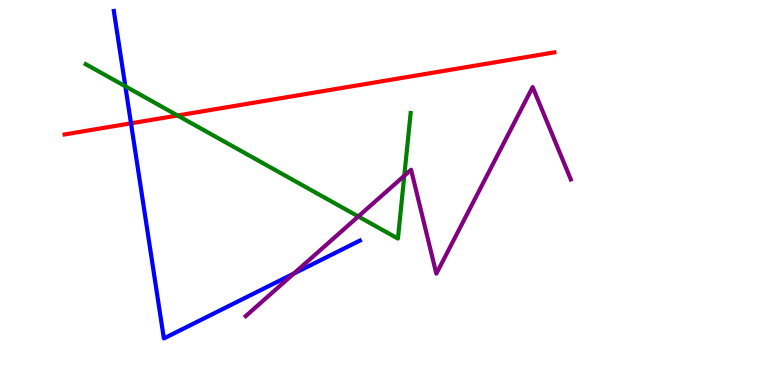[{'lines': ['blue', 'red'], 'intersections': [{'x': 1.69, 'y': 6.8}]}, {'lines': ['green', 'red'], 'intersections': [{'x': 2.29, 'y': 7.0}]}, {'lines': ['purple', 'red'], 'intersections': []}, {'lines': ['blue', 'green'], 'intersections': [{'x': 1.62, 'y': 7.76}]}, {'lines': ['blue', 'purple'], 'intersections': [{'x': 3.79, 'y': 2.89}]}, {'lines': ['green', 'purple'], 'intersections': [{'x': 4.62, 'y': 4.38}, {'x': 5.22, 'y': 5.44}]}]